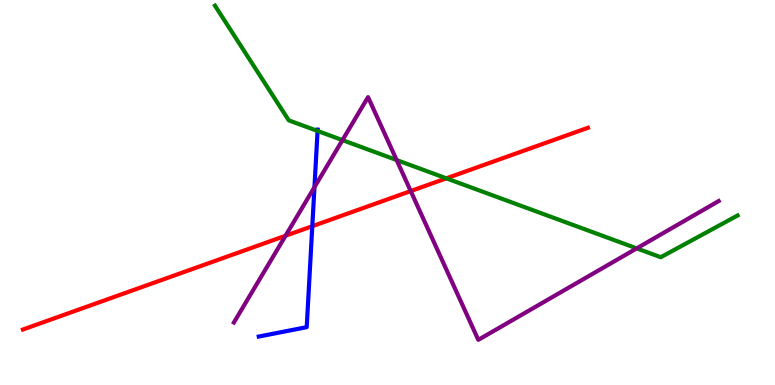[{'lines': ['blue', 'red'], 'intersections': [{'x': 4.03, 'y': 4.12}]}, {'lines': ['green', 'red'], 'intersections': [{'x': 5.76, 'y': 5.37}]}, {'lines': ['purple', 'red'], 'intersections': [{'x': 3.68, 'y': 3.88}, {'x': 5.3, 'y': 5.04}]}, {'lines': ['blue', 'green'], 'intersections': [{'x': 4.1, 'y': 6.6}]}, {'lines': ['blue', 'purple'], 'intersections': [{'x': 4.06, 'y': 5.14}]}, {'lines': ['green', 'purple'], 'intersections': [{'x': 4.42, 'y': 6.36}, {'x': 5.12, 'y': 5.84}, {'x': 8.22, 'y': 3.55}]}]